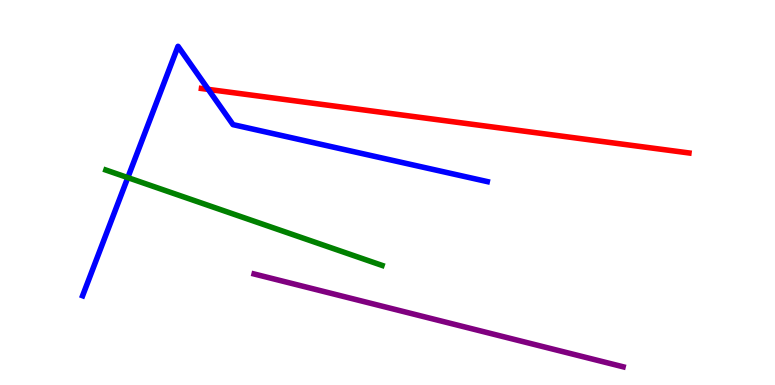[{'lines': ['blue', 'red'], 'intersections': [{'x': 2.69, 'y': 7.68}]}, {'lines': ['green', 'red'], 'intersections': []}, {'lines': ['purple', 'red'], 'intersections': []}, {'lines': ['blue', 'green'], 'intersections': [{'x': 1.65, 'y': 5.39}]}, {'lines': ['blue', 'purple'], 'intersections': []}, {'lines': ['green', 'purple'], 'intersections': []}]